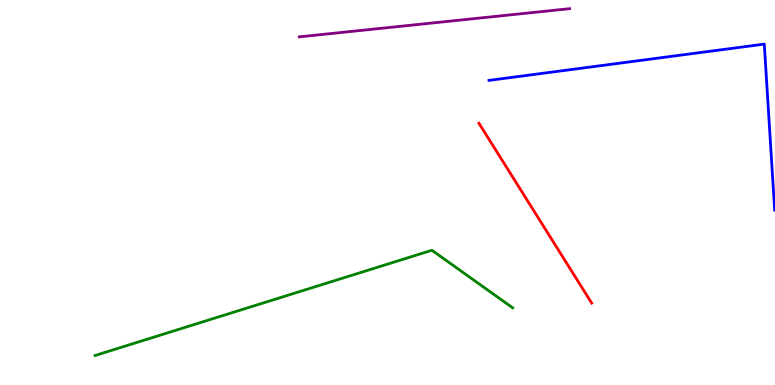[{'lines': ['blue', 'red'], 'intersections': []}, {'lines': ['green', 'red'], 'intersections': []}, {'lines': ['purple', 'red'], 'intersections': []}, {'lines': ['blue', 'green'], 'intersections': []}, {'lines': ['blue', 'purple'], 'intersections': []}, {'lines': ['green', 'purple'], 'intersections': []}]